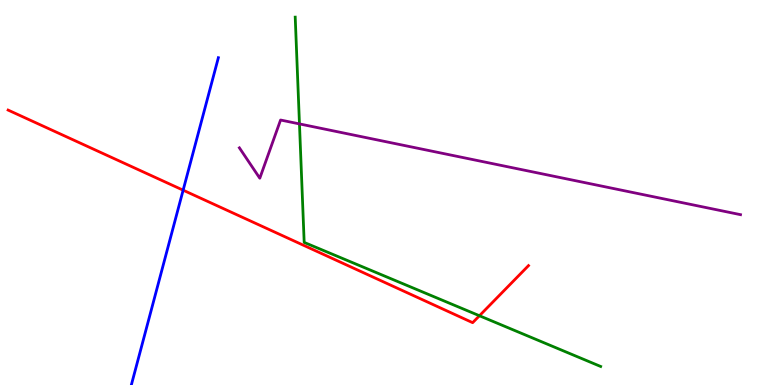[{'lines': ['blue', 'red'], 'intersections': [{'x': 2.36, 'y': 5.06}]}, {'lines': ['green', 'red'], 'intersections': [{'x': 6.19, 'y': 1.8}]}, {'lines': ['purple', 'red'], 'intersections': []}, {'lines': ['blue', 'green'], 'intersections': []}, {'lines': ['blue', 'purple'], 'intersections': []}, {'lines': ['green', 'purple'], 'intersections': [{'x': 3.86, 'y': 6.78}]}]